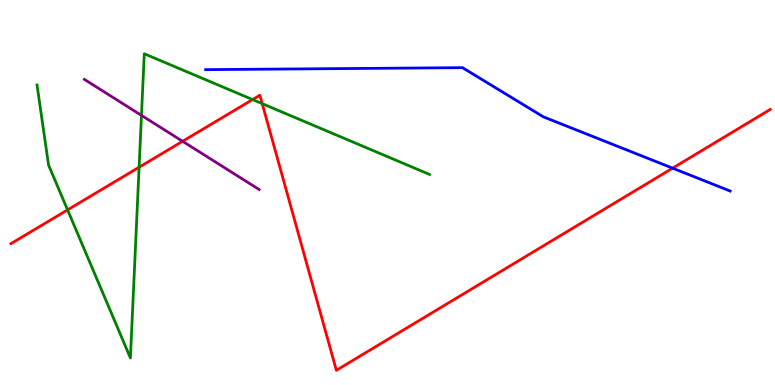[{'lines': ['blue', 'red'], 'intersections': [{'x': 8.68, 'y': 5.63}]}, {'lines': ['green', 'red'], 'intersections': [{'x': 0.872, 'y': 4.55}, {'x': 1.79, 'y': 5.66}, {'x': 3.26, 'y': 7.41}, {'x': 3.38, 'y': 7.31}]}, {'lines': ['purple', 'red'], 'intersections': [{'x': 2.36, 'y': 6.33}]}, {'lines': ['blue', 'green'], 'intersections': []}, {'lines': ['blue', 'purple'], 'intersections': []}, {'lines': ['green', 'purple'], 'intersections': [{'x': 1.83, 'y': 7.0}]}]